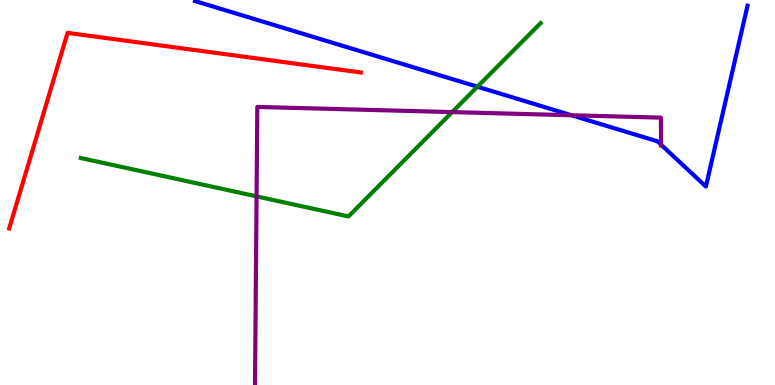[{'lines': ['blue', 'red'], 'intersections': []}, {'lines': ['green', 'red'], 'intersections': []}, {'lines': ['purple', 'red'], 'intersections': []}, {'lines': ['blue', 'green'], 'intersections': [{'x': 6.16, 'y': 7.75}]}, {'lines': ['blue', 'purple'], 'intersections': [{'x': 7.38, 'y': 7.01}, {'x': 8.53, 'y': 6.24}]}, {'lines': ['green', 'purple'], 'intersections': [{'x': 3.31, 'y': 4.9}, {'x': 5.83, 'y': 7.09}]}]